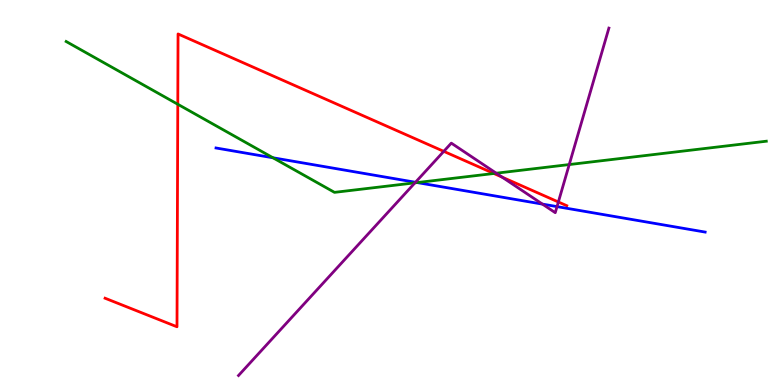[{'lines': ['blue', 'red'], 'intersections': []}, {'lines': ['green', 'red'], 'intersections': [{'x': 2.29, 'y': 7.29}, {'x': 6.37, 'y': 5.49}]}, {'lines': ['purple', 'red'], 'intersections': [{'x': 5.73, 'y': 6.07}, {'x': 6.48, 'y': 5.4}, {'x': 7.2, 'y': 4.75}]}, {'lines': ['blue', 'green'], 'intersections': [{'x': 3.52, 'y': 5.9}, {'x': 5.38, 'y': 5.26}]}, {'lines': ['blue', 'purple'], 'intersections': [{'x': 5.36, 'y': 5.27}, {'x': 7.0, 'y': 4.7}, {'x': 7.19, 'y': 4.63}]}, {'lines': ['green', 'purple'], 'intersections': [{'x': 5.35, 'y': 5.25}, {'x': 6.4, 'y': 5.5}, {'x': 7.35, 'y': 5.73}]}]